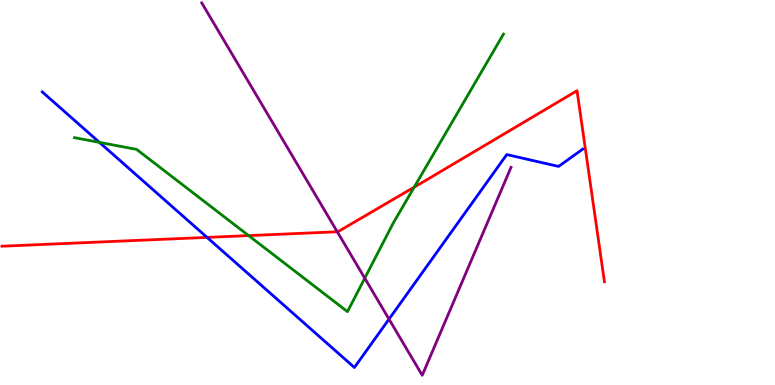[{'lines': ['blue', 'red'], 'intersections': [{'x': 2.67, 'y': 3.83}]}, {'lines': ['green', 'red'], 'intersections': [{'x': 3.21, 'y': 3.88}, {'x': 5.34, 'y': 5.14}]}, {'lines': ['purple', 'red'], 'intersections': [{'x': 4.35, 'y': 3.98}]}, {'lines': ['blue', 'green'], 'intersections': [{'x': 1.28, 'y': 6.3}]}, {'lines': ['blue', 'purple'], 'intersections': [{'x': 5.02, 'y': 1.71}]}, {'lines': ['green', 'purple'], 'intersections': [{'x': 4.71, 'y': 2.77}]}]